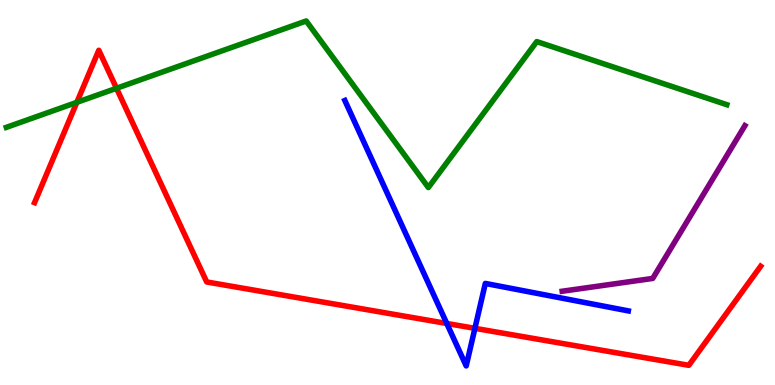[{'lines': ['blue', 'red'], 'intersections': [{'x': 5.77, 'y': 1.6}, {'x': 6.13, 'y': 1.47}]}, {'lines': ['green', 'red'], 'intersections': [{'x': 0.991, 'y': 7.34}, {'x': 1.5, 'y': 7.71}]}, {'lines': ['purple', 'red'], 'intersections': []}, {'lines': ['blue', 'green'], 'intersections': []}, {'lines': ['blue', 'purple'], 'intersections': []}, {'lines': ['green', 'purple'], 'intersections': []}]